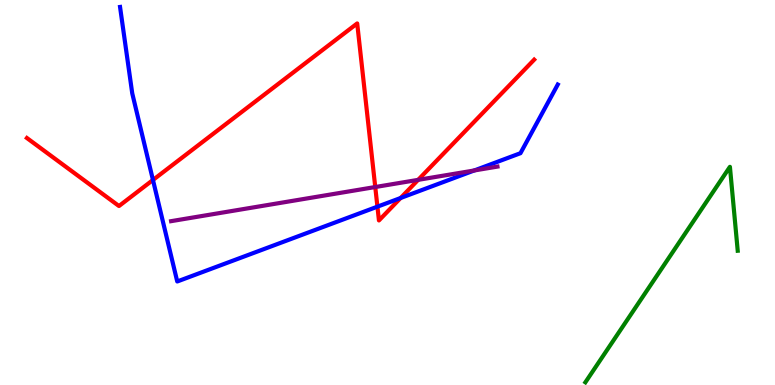[{'lines': ['blue', 'red'], 'intersections': [{'x': 1.97, 'y': 5.33}, {'x': 4.87, 'y': 4.63}, {'x': 5.17, 'y': 4.86}]}, {'lines': ['green', 'red'], 'intersections': []}, {'lines': ['purple', 'red'], 'intersections': [{'x': 4.84, 'y': 5.14}, {'x': 5.4, 'y': 5.33}]}, {'lines': ['blue', 'green'], 'intersections': []}, {'lines': ['blue', 'purple'], 'intersections': [{'x': 6.12, 'y': 5.57}]}, {'lines': ['green', 'purple'], 'intersections': []}]